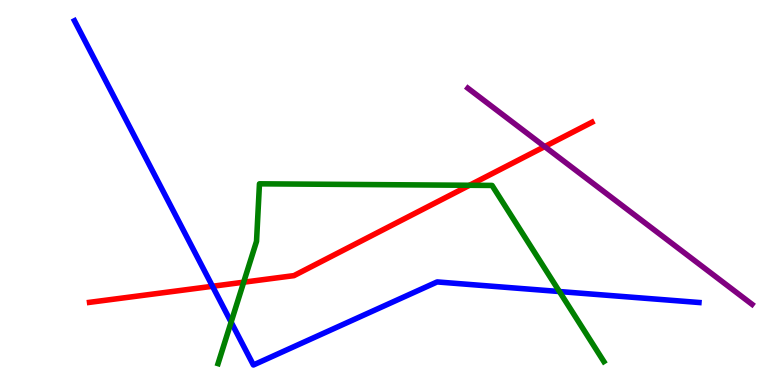[{'lines': ['blue', 'red'], 'intersections': [{'x': 2.74, 'y': 2.56}]}, {'lines': ['green', 'red'], 'intersections': [{'x': 3.14, 'y': 2.67}, {'x': 6.06, 'y': 5.19}]}, {'lines': ['purple', 'red'], 'intersections': [{'x': 7.03, 'y': 6.19}]}, {'lines': ['blue', 'green'], 'intersections': [{'x': 2.98, 'y': 1.63}, {'x': 7.22, 'y': 2.43}]}, {'lines': ['blue', 'purple'], 'intersections': []}, {'lines': ['green', 'purple'], 'intersections': []}]